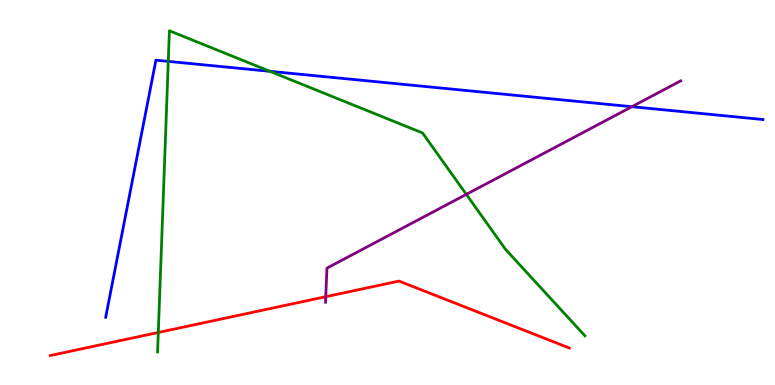[{'lines': ['blue', 'red'], 'intersections': []}, {'lines': ['green', 'red'], 'intersections': [{'x': 2.04, 'y': 1.36}]}, {'lines': ['purple', 'red'], 'intersections': [{'x': 4.2, 'y': 2.29}]}, {'lines': ['blue', 'green'], 'intersections': [{'x': 2.17, 'y': 8.41}, {'x': 3.48, 'y': 8.15}]}, {'lines': ['blue', 'purple'], 'intersections': [{'x': 8.15, 'y': 7.23}]}, {'lines': ['green', 'purple'], 'intersections': [{'x': 6.02, 'y': 4.95}]}]